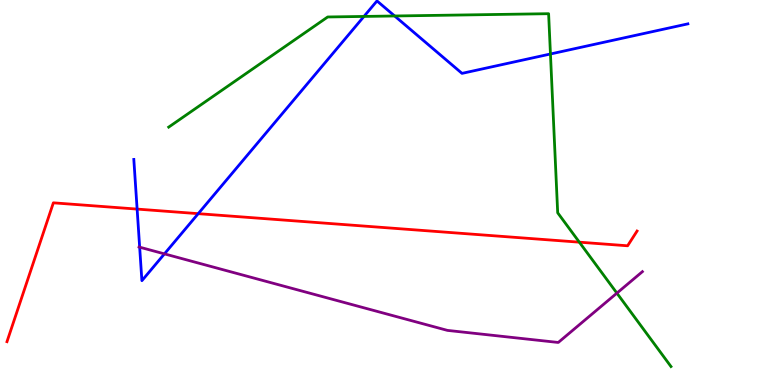[{'lines': ['blue', 'red'], 'intersections': [{'x': 1.77, 'y': 4.57}, {'x': 2.56, 'y': 4.45}]}, {'lines': ['green', 'red'], 'intersections': [{'x': 7.48, 'y': 3.71}]}, {'lines': ['purple', 'red'], 'intersections': []}, {'lines': ['blue', 'green'], 'intersections': [{'x': 4.7, 'y': 9.57}, {'x': 5.09, 'y': 9.58}, {'x': 7.1, 'y': 8.6}]}, {'lines': ['blue', 'purple'], 'intersections': [{'x': 1.8, 'y': 3.58}, {'x': 2.12, 'y': 3.41}]}, {'lines': ['green', 'purple'], 'intersections': [{'x': 7.96, 'y': 2.39}]}]